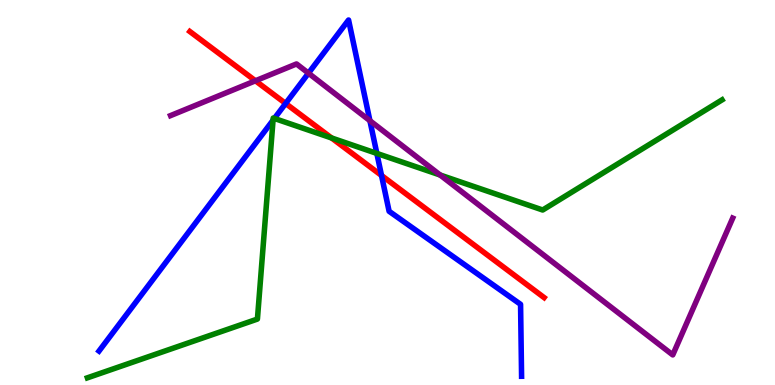[{'lines': ['blue', 'red'], 'intersections': [{'x': 3.69, 'y': 7.31}, {'x': 4.92, 'y': 5.44}]}, {'lines': ['green', 'red'], 'intersections': [{'x': 4.28, 'y': 6.42}]}, {'lines': ['purple', 'red'], 'intersections': [{'x': 3.3, 'y': 7.9}]}, {'lines': ['blue', 'green'], 'intersections': [{'x': 3.52, 'y': 6.88}, {'x': 3.54, 'y': 6.92}, {'x': 4.86, 'y': 6.02}]}, {'lines': ['blue', 'purple'], 'intersections': [{'x': 3.98, 'y': 8.1}, {'x': 4.77, 'y': 6.86}]}, {'lines': ['green', 'purple'], 'intersections': [{'x': 5.68, 'y': 5.45}]}]